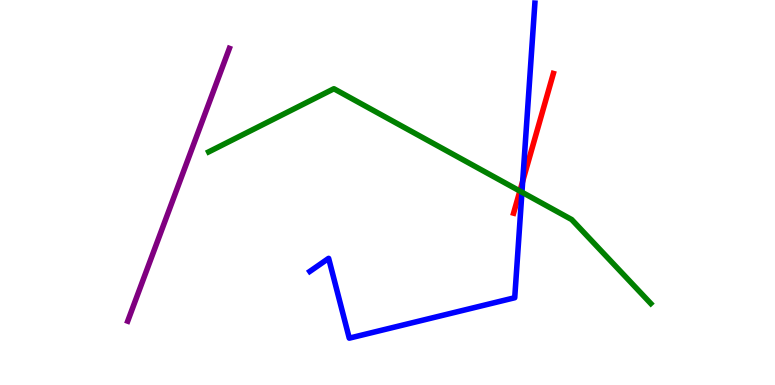[{'lines': ['blue', 'red'], 'intersections': [{'x': 6.74, 'y': 5.29}]}, {'lines': ['green', 'red'], 'intersections': [{'x': 6.71, 'y': 5.04}]}, {'lines': ['purple', 'red'], 'intersections': []}, {'lines': ['blue', 'green'], 'intersections': [{'x': 6.73, 'y': 5.01}]}, {'lines': ['blue', 'purple'], 'intersections': []}, {'lines': ['green', 'purple'], 'intersections': []}]